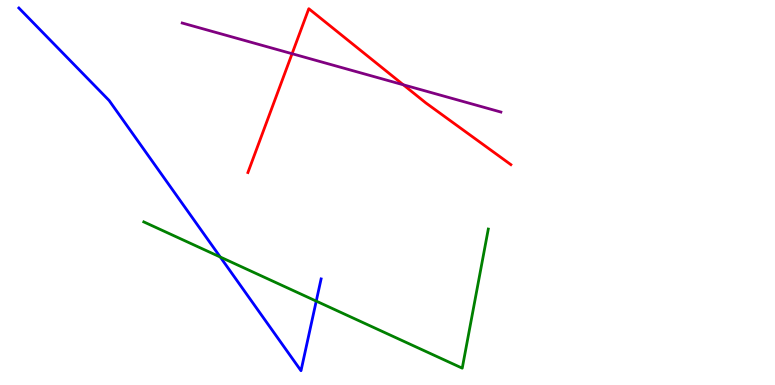[{'lines': ['blue', 'red'], 'intersections': []}, {'lines': ['green', 'red'], 'intersections': []}, {'lines': ['purple', 'red'], 'intersections': [{'x': 3.77, 'y': 8.6}, {'x': 5.2, 'y': 7.8}]}, {'lines': ['blue', 'green'], 'intersections': [{'x': 2.84, 'y': 3.32}, {'x': 4.08, 'y': 2.18}]}, {'lines': ['blue', 'purple'], 'intersections': []}, {'lines': ['green', 'purple'], 'intersections': []}]